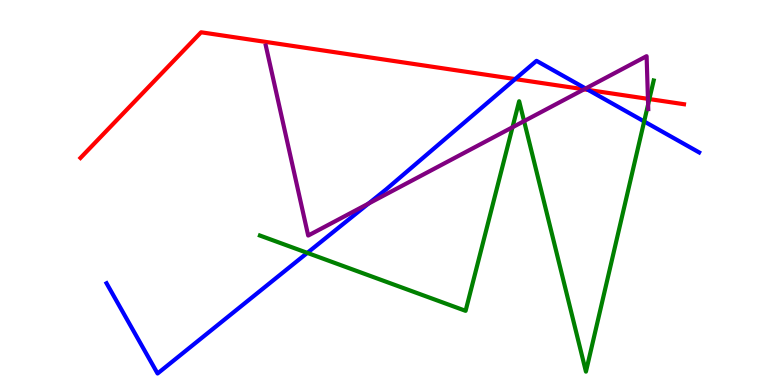[{'lines': ['blue', 'red'], 'intersections': [{'x': 6.65, 'y': 7.95}, {'x': 7.59, 'y': 7.66}]}, {'lines': ['green', 'red'], 'intersections': [{'x': 8.38, 'y': 7.43}]}, {'lines': ['purple', 'red'], 'intersections': [{'x': 7.54, 'y': 7.68}, {'x': 8.36, 'y': 7.43}]}, {'lines': ['blue', 'green'], 'intersections': [{'x': 3.97, 'y': 3.43}, {'x': 8.31, 'y': 6.85}]}, {'lines': ['blue', 'purple'], 'intersections': [{'x': 4.75, 'y': 4.71}, {'x': 7.56, 'y': 7.7}]}, {'lines': ['green', 'purple'], 'intersections': [{'x': 6.61, 'y': 6.69}, {'x': 6.76, 'y': 6.85}, {'x': 8.36, 'y': 7.29}]}]